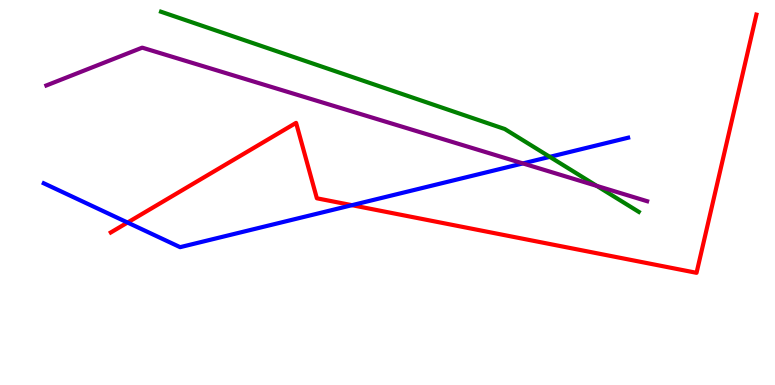[{'lines': ['blue', 'red'], 'intersections': [{'x': 1.65, 'y': 4.22}, {'x': 4.54, 'y': 4.67}]}, {'lines': ['green', 'red'], 'intersections': []}, {'lines': ['purple', 'red'], 'intersections': []}, {'lines': ['blue', 'green'], 'intersections': [{'x': 7.09, 'y': 5.93}]}, {'lines': ['blue', 'purple'], 'intersections': [{'x': 6.75, 'y': 5.76}]}, {'lines': ['green', 'purple'], 'intersections': [{'x': 7.7, 'y': 5.17}]}]